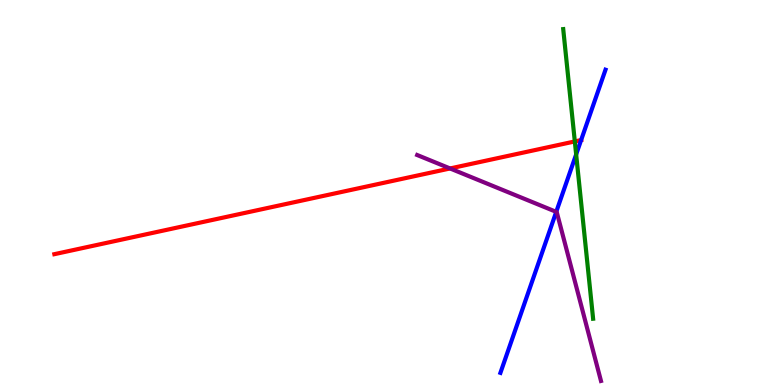[{'lines': ['blue', 'red'], 'intersections': [{'x': 7.5, 'y': 6.36}]}, {'lines': ['green', 'red'], 'intersections': [{'x': 7.42, 'y': 6.33}]}, {'lines': ['purple', 'red'], 'intersections': [{'x': 5.81, 'y': 5.62}]}, {'lines': ['blue', 'green'], 'intersections': [{'x': 7.43, 'y': 5.99}]}, {'lines': ['blue', 'purple'], 'intersections': [{'x': 7.18, 'y': 4.5}]}, {'lines': ['green', 'purple'], 'intersections': []}]